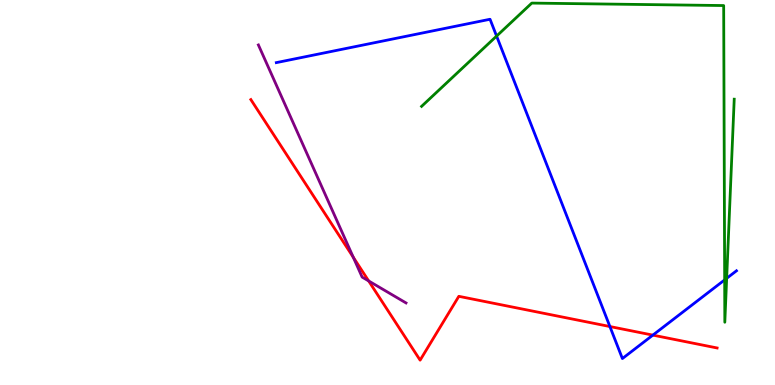[{'lines': ['blue', 'red'], 'intersections': [{'x': 7.87, 'y': 1.52}, {'x': 8.42, 'y': 1.3}]}, {'lines': ['green', 'red'], 'intersections': []}, {'lines': ['purple', 'red'], 'intersections': [{'x': 4.56, 'y': 3.32}, {'x': 4.76, 'y': 2.7}]}, {'lines': ['blue', 'green'], 'intersections': [{'x': 6.41, 'y': 9.06}, {'x': 9.35, 'y': 2.73}, {'x': 9.38, 'y': 2.77}]}, {'lines': ['blue', 'purple'], 'intersections': []}, {'lines': ['green', 'purple'], 'intersections': []}]